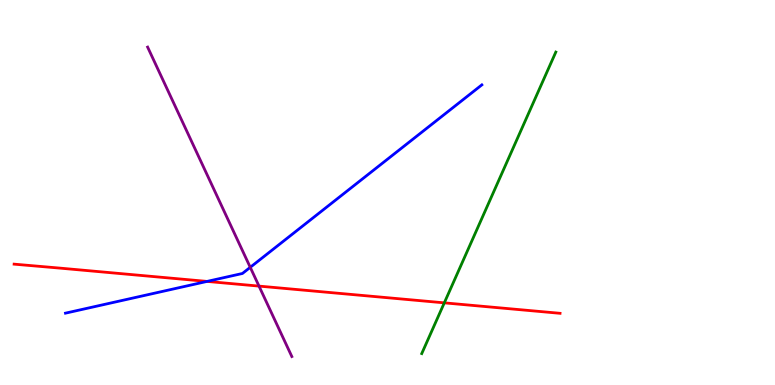[{'lines': ['blue', 'red'], 'intersections': [{'x': 2.67, 'y': 2.69}]}, {'lines': ['green', 'red'], 'intersections': [{'x': 5.73, 'y': 2.13}]}, {'lines': ['purple', 'red'], 'intersections': [{'x': 3.34, 'y': 2.57}]}, {'lines': ['blue', 'green'], 'intersections': []}, {'lines': ['blue', 'purple'], 'intersections': [{'x': 3.23, 'y': 3.06}]}, {'lines': ['green', 'purple'], 'intersections': []}]